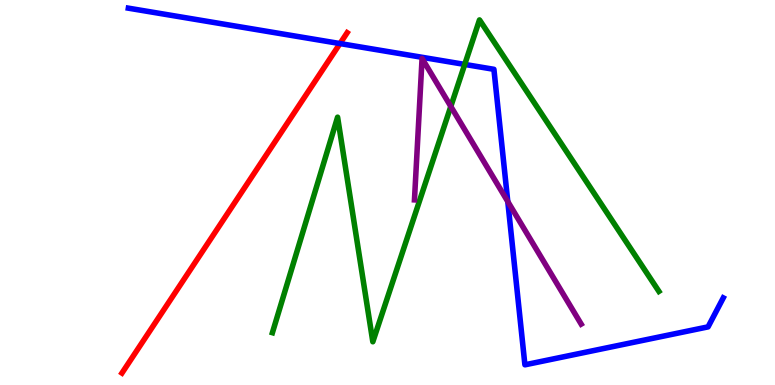[{'lines': ['blue', 'red'], 'intersections': [{'x': 4.39, 'y': 8.87}]}, {'lines': ['green', 'red'], 'intersections': []}, {'lines': ['purple', 'red'], 'intersections': []}, {'lines': ['blue', 'green'], 'intersections': [{'x': 6.0, 'y': 8.33}]}, {'lines': ['blue', 'purple'], 'intersections': [{'x': 6.55, 'y': 4.76}]}, {'lines': ['green', 'purple'], 'intersections': [{'x': 5.82, 'y': 7.24}]}]